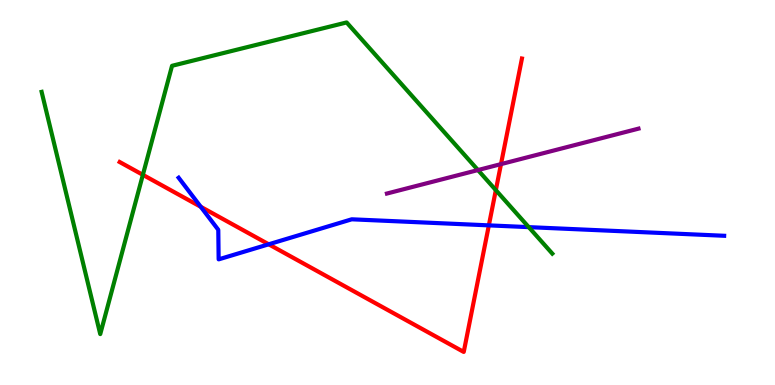[{'lines': ['blue', 'red'], 'intersections': [{'x': 2.59, 'y': 4.63}, {'x': 3.47, 'y': 3.65}, {'x': 6.31, 'y': 4.15}]}, {'lines': ['green', 'red'], 'intersections': [{'x': 1.84, 'y': 5.46}, {'x': 6.4, 'y': 5.06}]}, {'lines': ['purple', 'red'], 'intersections': [{'x': 6.46, 'y': 5.74}]}, {'lines': ['blue', 'green'], 'intersections': [{'x': 6.82, 'y': 4.1}]}, {'lines': ['blue', 'purple'], 'intersections': []}, {'lines': ['green', 'purple'], 'intersections': [{'x': 6.17, 'y': 5.58}]}]